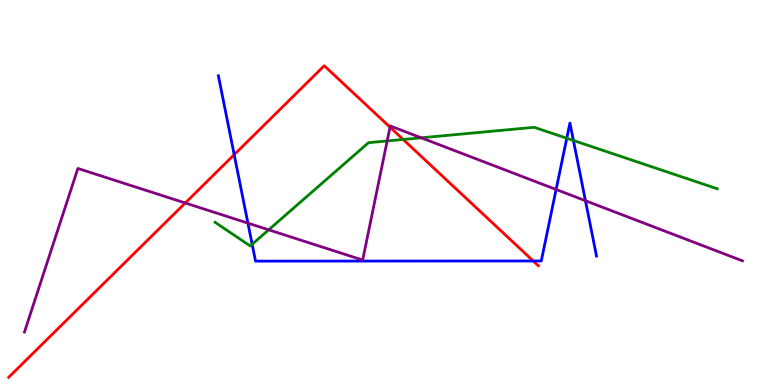[{'lines': ['blue', 'red'], 'intersections': [{'x': 3.02, 'y': 5.98}, {'x': 6.88, 'y': 3.22}]}, {'lines': ['green', 'red'], 'intersections': [{'x': 5.2, 'y': 6.38}]}, {'lines': ['purple', 'red'], 'intersections': [{'x': 2.39, 'y': 4.73}, {'x': 5.03, 'y': 6.7}]}, {'lines': ['blue', 'green'], 'intersections': [{'x': 3.25, 'y': 3.66}, {'x': 7.31, 'y': 6.41}, {'x': 7.4, 'y': 6.35}]}, {'lines': ['blue', 'purple'], 'intersections': [{'x': 3.2, 'y': 4.2}, {'x': 7.18, 'y': 5.08}, {'x': 7.55, 'y': 4.79}]}, {'lines': ['green', 'purple'], 'intersections': [{'x': 3.47, 'y': 4.03}, {'x': 5.0, 'y': 6.34}, {'x': 5.43, 'y': 6.42}]}]